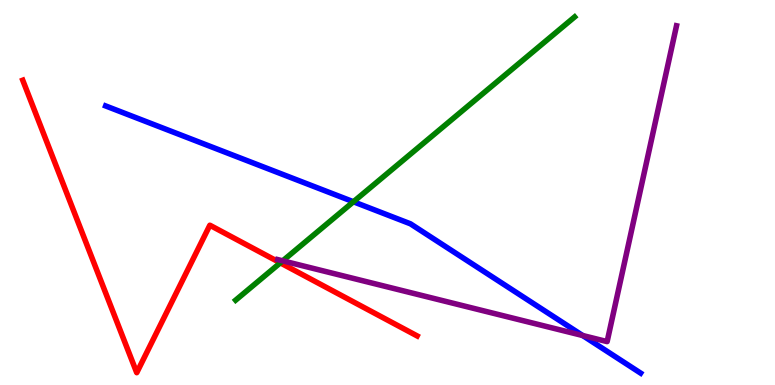[{'lines': ['blue', 'red'], 'intersections': []}, {'lines': ['green', 'red'], 'intersections': [{'x': 3.62, 'y': 3.17}]}, {'lines': ['purple', 'red'], 'intersections': []}, {'lines': ['blue', 'green'], 'intersections': [{'x': 4.56, 'y': 4.76}]}, {'lines': ['blue', 'purple'], 'intersections': [{'x': 7.52, 'y': 1.29}]}, {'lines': ['green', 'purple'], 'intersections': [{'x': 3.65, 'y': 3.23}]}]